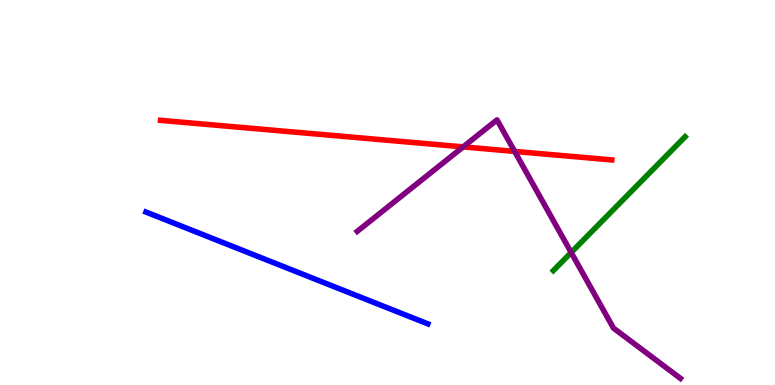[{'lines': ['blue', 'red'], 'intersections': []}, {'lines': ['green', 'red'], 'intersections': []}, {'lines': ['purple', 'red'], 'intersections': [{'x': 5.98, 'y': 6.18}, {'x': 6.64, 'y': 6.07}]}, {'lines': ['blue', 'green'], 'intersections': []}, {'lines': ['blue', 'purple'], 'intersections': []}, {'lines': ['green', 'purple'], 'intersections': [{'x': 7.37, 'y': 3.44}]}]